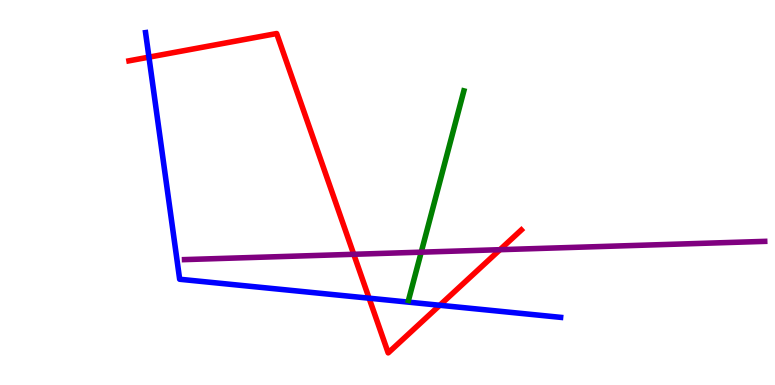[{'lines': ['blue', 'red'], 'intersections': [{'x': 1.92, 'y': 8.52}, {'x': 4.76, 'y': 2.25}, {'x': 5.67, 'y': 2.07}]}, {'lines': ['green', 'red'], 'intersections': []}, {'lines': ['purple', 'red'], 'intersections': [{'x': 4.56, 'y': 3.4}, {'x': 6.45, 'y': 3.51}]}, {'lines': ['blue', 'green'], 'intersections': []}, {'lines': ['blue', 'purple'], 'intersections': []}, {'lines': ['green', 'purple'], 'intersections': [{'x': 5.44, 'y': 3.45}]}]